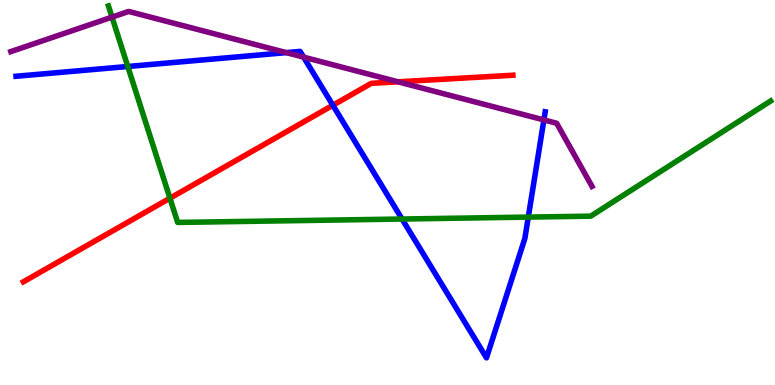[{'lines': ['blue', 'red'], 'intersections': [{'x': 4.3, 'y': 7.27}]}, {'lines': ['green', 'red'], 'intersections': [{'x': 2.19, 'y': 4.85}]}, {'lines': ['purple', 'red'], 'intersections': [{'x': 5.14, 'y': 7.88}]}, {'lines': ['blue', 'green'], 'intersections': [{'x': 1.65, 'y': 8.27}, {'x': 5.19, 'y': 4.31}, {'x': 6.82, 'y': 4.36}]}, {'lines': ['blue', 'purple'], 'intersections': [{'x': 3.69, 'y': 8.63}, {'x': 3.92, 'y': 8.52}, {'x': 7.02, 'y': 6.89}]}, {'lines': ['green', 'purple'], 'intersections': [{'x': 1.45, 'y': 9.56}]}]